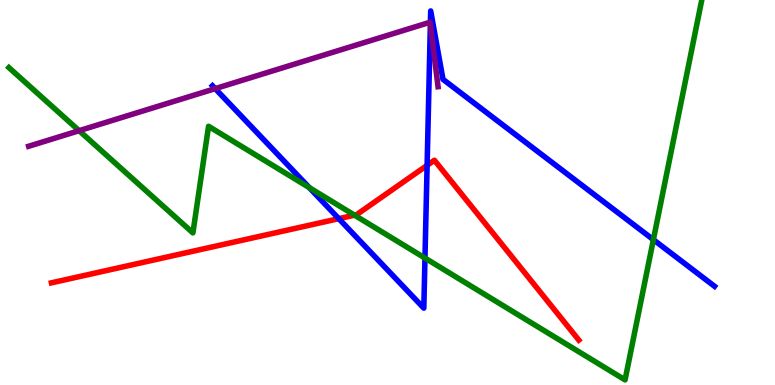[{'lines': ['blue', 'red'], 'intersections': [{'x': 4.37, 'y': 4.32}, {'x': 5.51, 'y': 5.71}]}, {'lines': ['green', 'red'], 'intersections': [{'x': 4.57, 'y': 4.41}]}, {'lines': ['purple', 'red'], 'intersections': []}, {'lines': ['blue', 'green'], 'intersections': [{'x': 3.99, 'y': 5.13}, {'x': 5.48, 'y': 3.3}, {'x': 8.43, 'y': 3.77}]}, {'lines': ['blue', 'purple'], 'intersections': [{'x': 2.78, 'y': 7.7}, {'x': 5.55, 'y': 9.36}]}, {'lines': ['green', 'purple'], 'intersections': [{'x': 1.02, 'y': 6.61}]}]